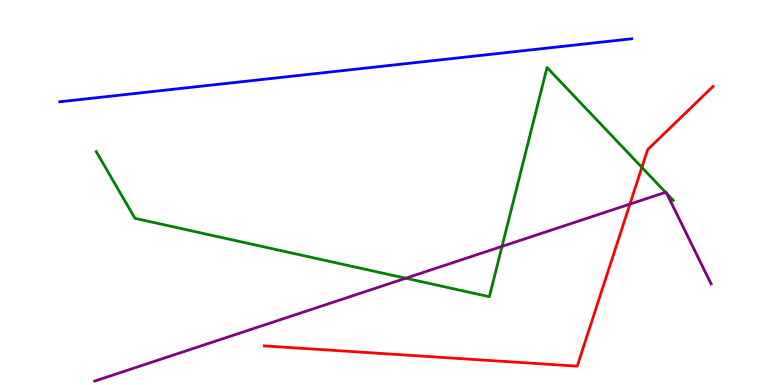[{'lines': ['blue', 'red'], 'intersections': []}, {'lines': ['green', 'red'], 'intersections': [{'x': 8.28, 'y': 5.65}]}, {'lines': ['purple', 'red'], 'intersections': [{'x': 8.13, 'y': 4.7}]}, {'lines': ['blue', 'green'], 'intersections': []}, {'lines': ['blue', 'purple'], 'intersections': []}, {'lines': ['green', 'purple'], 'intersections': [{'x': 5.24, 'y': 2.77}, {'x': 6.48, 'y': 3.6}, {'x': 8.59, 'y': 5.0}, {'x': 8.6, 'y': 4.97}]}]